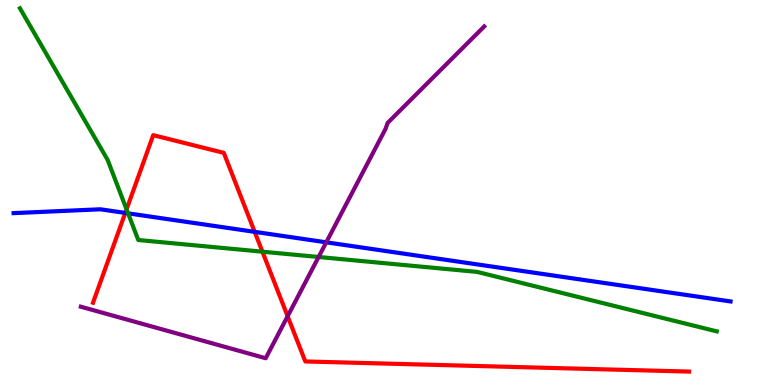[{'lines': ['blue', 'red'], 'intersections': [{'x': 1.62, 'y': 4.47}, {'x': 3.29, 'y': 3.98}]}, {'lines': ['green', 'red'], 'intersections': [{'x': 1.63, 'y': 4.56}, {'x': 3.39, 'y': 3.46}]}, {'lines': ['purple', 'red'], 'intersections': [{'x': 3.71, 'y': 1.79}]}, {'lines': ['blue', 'green'], 'intersections': [{'x': 1.65, 'y': 4.46}]}, {'lines': ['blue', 'purple'], 'intersections': [{'x': 4.21, 'y': 3.71}]}, {'lines': ['green', 'purple'], 'intersections': [{'x': 4.11, 'y': 3.33}]}]